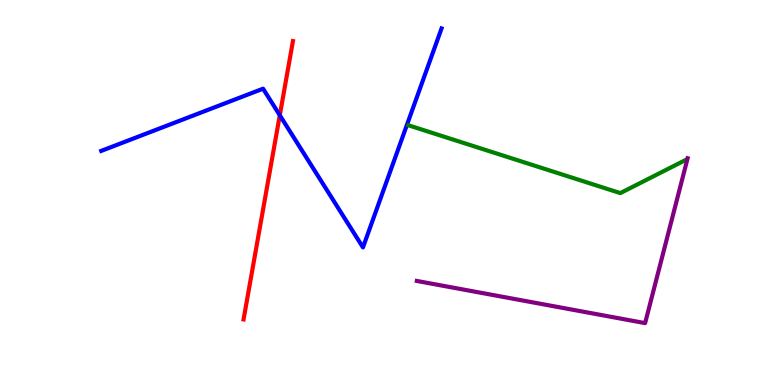[{'lines': ['blue', 'red'], 'intersections': [{'x': 3.61, 'y': 7.01}]}, {'lines': ['green', 'red'], 'intersections': []}, {'lines': ['purple', 'red'], 'intersections': []}, {'lines': ['blue', 'green'], 'intersections': []}, {'lines': ['blue', 'purple'], 'intersections': []}, {'lines': ['green', 'purple'], 'intersections': []}]